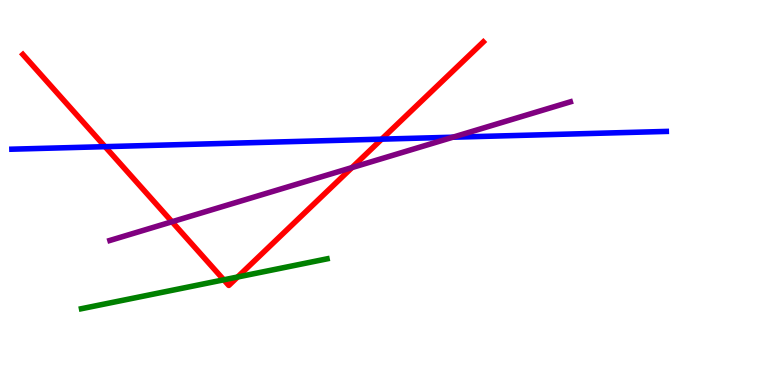[{'lines': ['blue', 'red'], 'intersections': [{'x': 1.36, 'y': 6.19}, {'x': 4.93, 'y': 6.39}]}, {'lines': ['green', 'red'], 'intersections': [{'x': 2.89, 'y': 2.73}, {'x': 3.07, 'y': 2.81}]}, {'lines': ['purple', 'red'], 'intersections': [{'x': 2.22, 'y': 4.24}, {'x': 4.54, 'y': 5.65}]}, {'lines': ['blue', 'green'], 'intersections': []}, {'lines': ['blue', 'purple'], 'intersections': [{'x': 5.84, 'y': 6.44}]}, {'lines': ['green', 'purple'], 'intersections': []}]